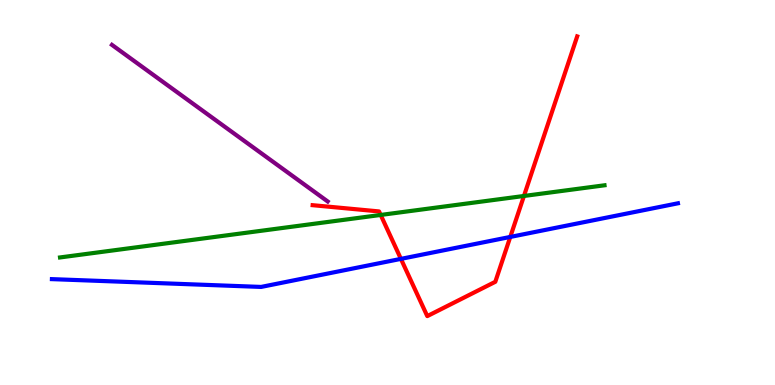[{'lines': ['blue', 'red'], 'intersections': [{'x': 5.17, 'y': 3.28}, {'x': 6.58, 'y': 3.85}]}, {'lines': ['green', 'red'], 'intersections': [{'x': 4.91, 'y': 4.42}, {'x': 6.76, 'y': 4.91}]}, {'lines': ['purple', 'red'], 'intersections': []}, {'lines': ['blue', 'green'], 'intersections': []}, {'lines': ['blue', 'purple'], 'intersections': []}, {'lines': ['green', 'purple'], 'intersections': []}]